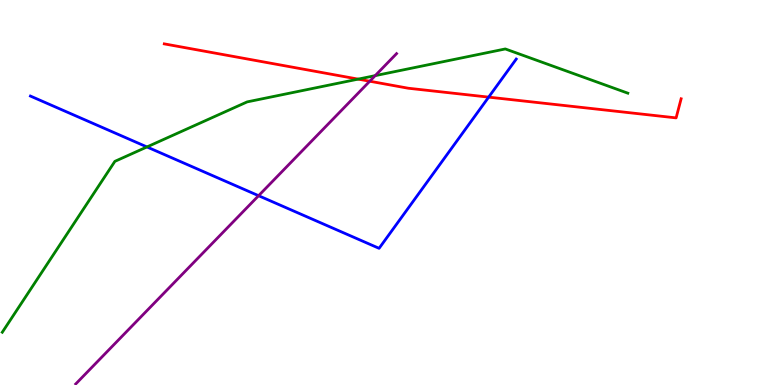[{'lines': ['blue', 'red'], 'intersections': [{'x': 6.31, 'y': 7.48}]}, {'lines': ['green', 'red'], 'intersections': [{'x': 4.62, 'y': 7.94}]}, {'lines': ['purple', 'red'], 'intersections': [{'x': 4.77, 'y': 7.89}]}, {'lines': ['blue', 'green'], 'intersections': [{'x': 1.9, 'y': 6.18}]}, {'lines': ['blue', 'purple'], 'intersections': [{'x': 3.34, 'y': 4.92}]}, {'lines': ['green', 'purple'], 'intersections': [{'x': 4.84, 'y': 8.04}]}]